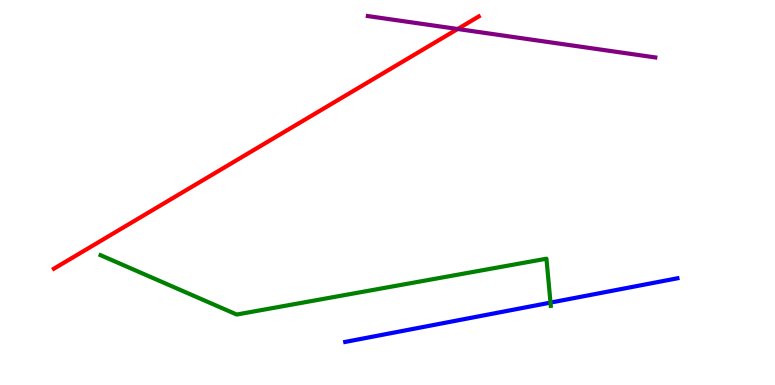[{'lines': ['blue', 'red'], 'intersections': []}, {'lines': ['green', 'red'], 'intersections': []}, {'lines': ['purple', 'red'], 'intersections': [{'x': 5.91, 'y': 9.25}]}, {'lines': ['blue', 'green'], 'intersections': [{'x': 7.1, 'y': 2.14}]}, {'lines': ['blue', 'purple'], 'intersections': []}, {'lines': ['green', 'purple'], 'intersections': []}]